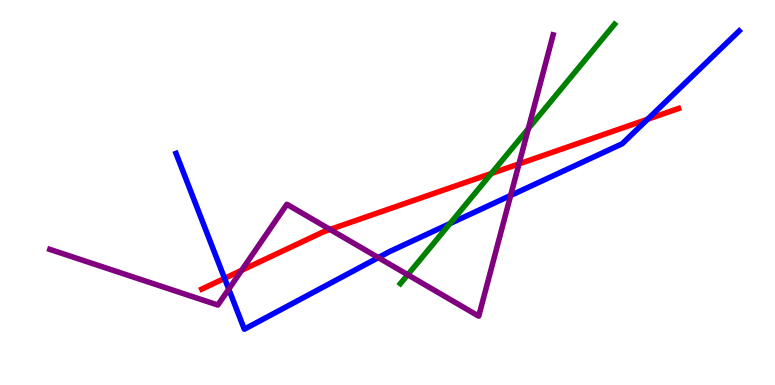[{'lines': ['blue', 'red'], 'intersections': [{'x': 2.9, 'y': 2.77}, {'x': 8.36, 'y': 6.9}]}, {'lines': ['green', 'red'], 'intersections': [{'x': 6.34, 'y': 5.49}]}, {'lines': ['purple', 'red'], 'intersections': [{'x': 3.12, 'y': 2.98}, {'x': 4.26, 'y': 4.04}, {'x': 6.7, 'y': 5.74}]}, {'lines': ['blue', 'green'], 'intersections': [{'x': 5.81, 'y': 4.19}]}, {'lines': ['blue', 'purple'], 'intersections': [{'x': 2.95, 'y': 2.49}, {'x': 4.88, 'y': 3.31}, {'x': 6.59, 'y': 4.92}]}, {'lines': ['green', 'purple'], 'intersections': [{'x': 5.26, 'y': 2.86}, {'x': 6.82, 'y': 6.66}]}]